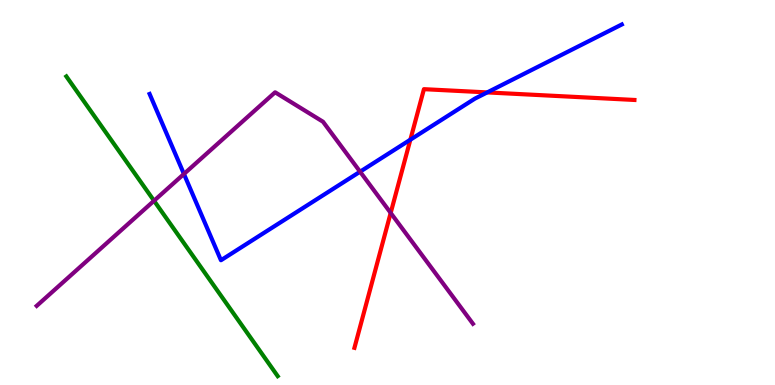[{'lines': ['blue', 'red'], 'intersections': [{'x': 5.29, 'y': 6.37}, {'x': 6.29, 'y': 7.6}]}, {'lines': ['green', 'red'], 'intersections': []}, {'lines': ['purple', 'red'], 'intersections': [{'x': 5.04, 'y': 4.47}]}, {'lines': ['blue', 'green'], 'intersections': []}, {'lines': ['blue', 'purple'], 'intersections': [{'x': 2.37, 'y': 5.48}, {'x': 4.65, 'y': 5.54}]}, {'lines': ['green', 'purple'], 'intersections': [{'x': 1.99, 'y': 4.79}]}]